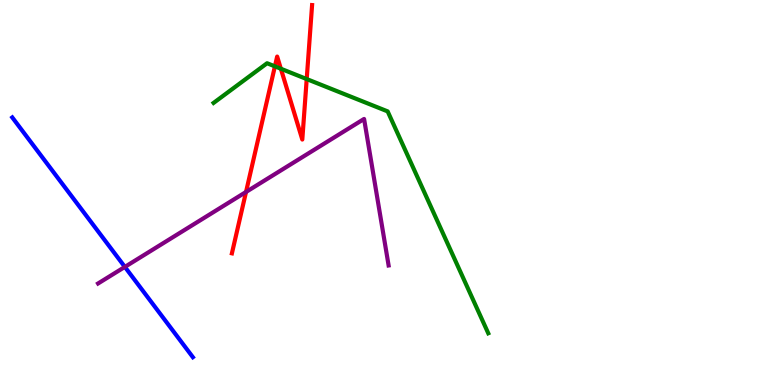[{'lines': ['blue', 'red'], 'intersections': []}, {'lines': ['green', 'red'], 'intersections': [{'x': 3.55, 'y': 8.28}, {'x': 3.62, 'y': 8.21}, {'x': 3.96, 'y': 7.95}]}, {'lines': ['purple', 'red'], 'intersections': [{'x': 3.17, 'y': 5.01}]}, {'lines': ['blue', 'green'], 'intersections': []}, {'lines': ['blue', 'purple'], 'intersections': [{'x': 1.61, 'y': 3.07}]}, {'lines': ['green', 'purple'], 'intersections': []}]